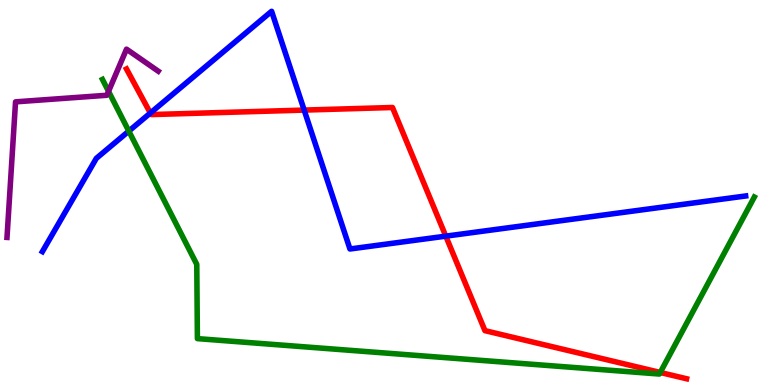[{'lines': ['blue', 'red'], 'intersections': [{'x': 1.94, 'y': 7.06}, {'x': 3.92, 'y': 7.14}, {'x': 5.75, 'y': 3.87}]}, {'lines': ['green', 'red'], 'intersections': [{'x': 8.52, 'y': 0.325}]}, {'lines': ['purple', 'red'], 'intersections': []}, {'lines': ['blue', 'green'], 'intersections': [{'x': 1.66, 'y': 6.59}]}, {'lines': ['blue', 'purple'], 'intersections': []}, {'lines': ['green', 'purple'], 'intersections': [{'x': 1.4, 'y': 7.63}]}]